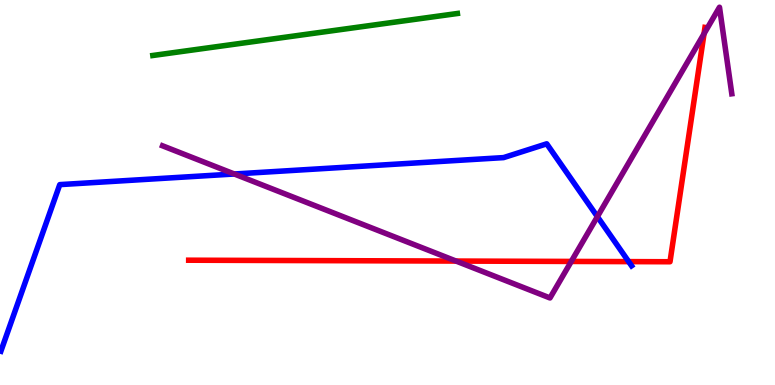[{'lines': ['blue', 'red'], 'intersections': [{'x': 8.11, 'y': 3.2}]}, {'lines': ['green', 'red'], 'intersections': []}, {'lines': ['purple', 'red'], 'intersections': [{'x': 5.88, 'y': 3.22}, {'x': 7.37, 'y': 3.21}, {'x': 9.08, 'y': 9.12}]}, {'lines': ['blue', 'green'], 'intersections': []}, {'lines': ['blue', 'purple'], 'intersections': [{'x': 3.02, 'y': 5.48}, {'x': 7.71, 'y': 4.37}]}, {'lines': ['green', 'purple'], 'intersections': []}]